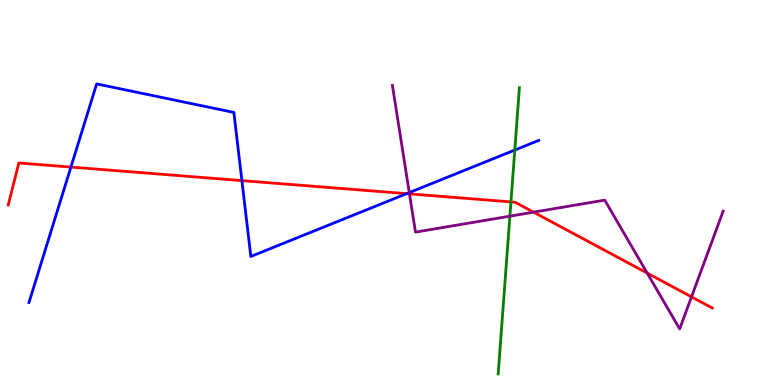[{'lines': ['blue', 'red'], 'intersections': [{'x': 0.915, 'y': 5.66}, {'x': 3.12, 'y': 5.31}, {'x': 5.25, 'y': 4.97}]}, {'lines': ['green', 'red'], 'intersections': [{'x': 6.59, 'y': 4.76}]}, {'lines': ['purple', 'red'], 'intersections': [{'x': 5.28, 'y': 4.96}, {'x': 6.88, 'y': 4.49}, {'x': 8.35, 'y': 2.91}, {'x': 8.92, 'y': 2.29}]}, {'lines': ['blue', 'green'], 'intersections': [{'x': 6.64, 'y': 6.1}]}, {'lines': ['blue', 'purple'], 'intersections': [{'x': 5.28, 'y': 5.0}]}, {'lines': ['green', 'purple'], 'intersections': [{'x': 6.58, 'y': 4.39}]}]